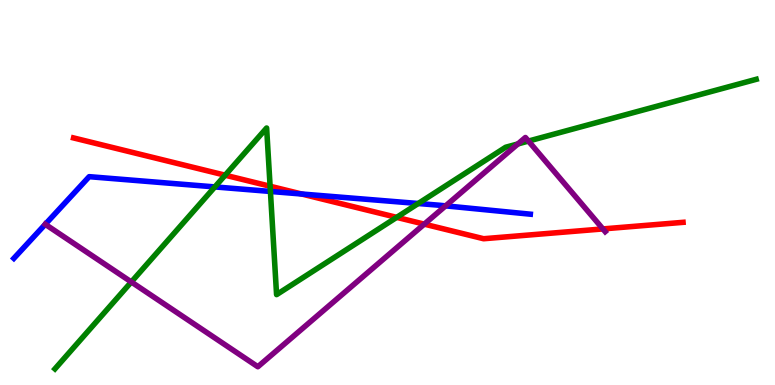[{'lines': ['blue', 'red'], 'intersections': [{'x': 3.89, 'y': 4.96}]}, {'lines': ['green', 'red'], 'intersections': [{'x': 2.91, 'y': 5.45}, {'x': 3.49, 'y': 5.16}, {'x': 5.12, 'y': 4.35}]}, {'lines': ['purple', 'red'], 'intersections': [{'x': 5.47, 'y': 4.18}, {'x': 7.78, 'y': 4.05}]}, {'lines': ['blue', 'green'], 'intersections': [{'x': 2.77, 'y': 5.15}, {'x': 3.49, 'y': 5.03}, {'x': 5.4, 'y': 4.71}]}, {'lines': ['blue', 'purple'], 'intersections': [{'x': 0.584, 'y': 4.17}, {'x': 5.75, 'y': 4.65}]}, {'lines': ['green', 'purple'], 'intersections': [{'x': 1.69, 'y': 2.68}, {'x': 6.68, 'y': 6.26}, {'x': 6.82, 'y': 6.34}]}]